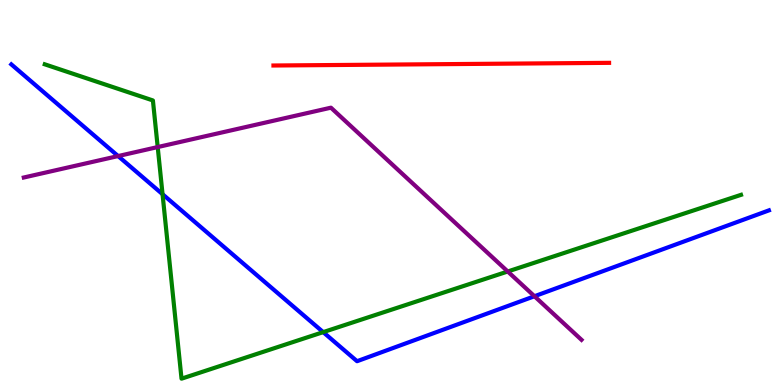[{'lines': ['blue', 'red'], 'intersections': []}, {'lines': ['green', 'red'], 'intersections': []}, {'lines': ['purple', 'red'], 'intersections': []}, {'lines': ['blue', 'green'], 'intersections': [{'x': 2.1, 'y': 4.96}, {'x': 4.17, 'y': 1.37}]}, {'lines': ['blue', 'purple'], 'intersections': [{'x': 1.52, 'y': 5.95}, {'x': 6.9, 'y': 2.31}]}, {'lines': ['green', 'purple'], 'intersections': [{'x': 2.03, 'y': 6.18}, {'x': 6.55, 'y': 2.95}]}]